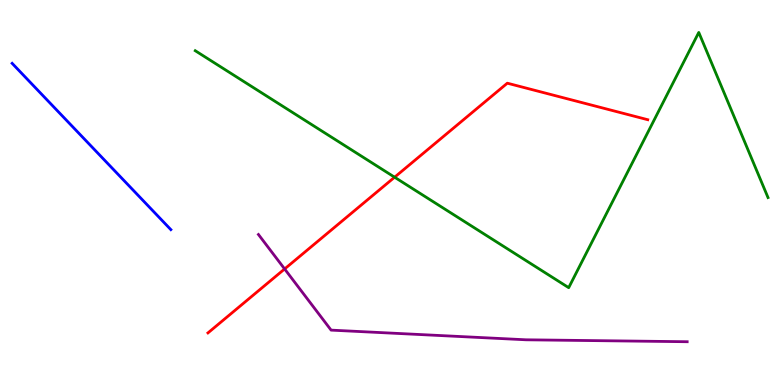[{'lines': ['blue', 'red'], 'intersections': []}, {'lines': ['green', 'red'], 'intersections': [{'x': 5.09, 'y': 5.4}]}, {'lines': ['purple', 'red'], 'intersections': [{'x': 3.67, 'y': 3.01}]}, {'lines': ['blue', 'green'], 'intersections': []}, {'lines': ['blue', 'purple'], 'intersections': []}, {'lines': ['green', 'purple'], 'intersections': []}]